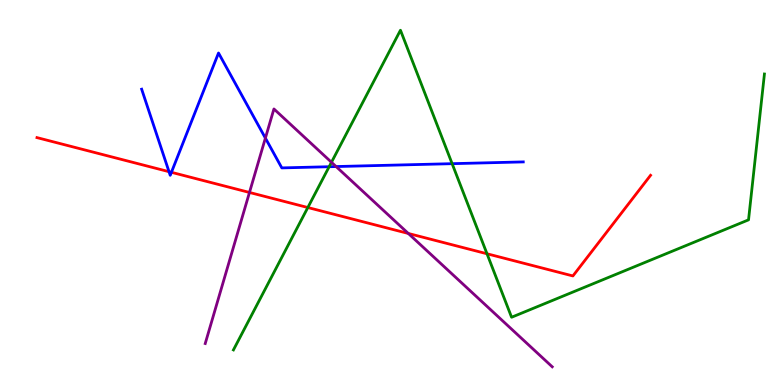[{'lines': ['blue', 'red'], 'intersections': [{'x': 2.18, 'y': 5.54}, {'x': 2.21, 'y': 5.52}]}, {'lines': ['green', 'red'], 'intersections': [{'x': 3.97, 'y': 4.61}, {'x': 6.28, 'y': 3.41}]}, {'lines': ['purple', 'red'], 'intersections': [{'x': 3.22, 'y': 5.0}, {'x': 5.27, 'y': 3.94}]}, {'lines': ['blue', 'green'], 'intersections': [{'x': 4.25, 'y': 5.67}, {'x': 5.83, 'y': 5.75}]}, {'lines': ['blue', 'purple'], 'intersections': [{'x': 3.42, 'y': 6.41}, {'x': 4.34, 'y': 5.67}]}, {'lines': ['green', 'purple'], 'intersections': [{'x': 4.28, 'y': 5.79}]}]